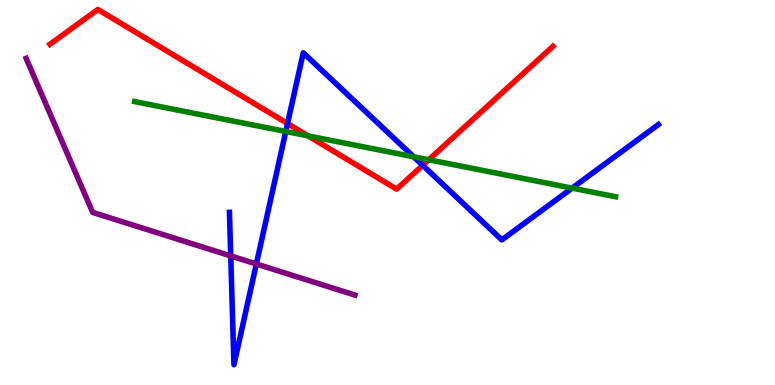[{'lines': ['blue', 'red'], 'intersections': [{'x': 3.71, 'y': 6.79}, {'x': 5.45, 'y': 5.71}]}, {'lines': ['green', 'red'], 'intersections': [{'x': 3.98, 'y': 6.47}, {'x': 5.53, 'y': 5.85}]}, {'lines': ['purple', 'red'], 'intersections': []}, {'lines': ['blue', 'green'], 'intersections': [{'x': 3.69, 'y': 6.59}, {'x': 5.34, 'y': 5.93}, {'x': 7.38, 'y': 5.11}]}, {'lines': ['blue', 'purple'], 'intersections': [{'x': 2.98, 'y': 3.35}, {'x': 3.31, 'y': 3.14}]}, {'lines': ['green', 'purple'], 'intersections': []}]